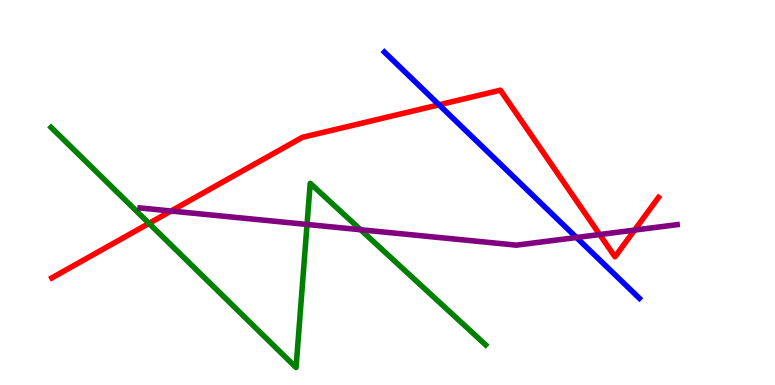[{'lines': ['blue', 'red'], 'intersections': [{'x': 5.67, 'y': 7.28}]}, {'lines': ['green', 'red'], 'intersections': [{'x': 1.92, 'y': 4.2}]}, {'lines': ['purple', 'red'], 'intersections': [{'x': 2.21, 'y': 4.52}, {'x': 7.74, 'y': 3.91}, {'x': 8.19, 'y': 4.02}]}, {'lines': ['blue', 'green'], 'intersections': []}, {'lines': ['blue', 'purple'], 'intersections': [{'x': 7.44, 'y': 3.83}]}, {'lines': ['green', 'purple'], 'intersections': [{'x': 3.96, 'y': 4.17}, {'x': 4.65, 'y': 4.03}]}]